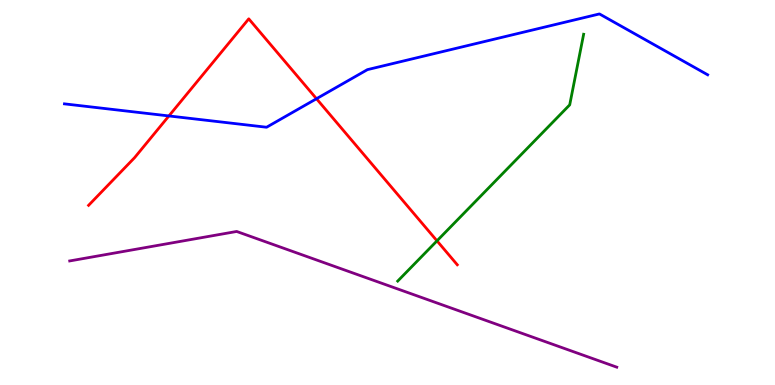[{'lines': ['blue', 'red'], 'intersections': [{'x': 2.18, 'y': 6.99}, {'x': 4.08, 'y': 7.44}]}, {'lines': ['green', 'red'], 'intersections': [{'x': 5.64, 'y': 3.74}]}, {'lines': ['purple', 'red'], 'intersections': []}, {'lines': ['blue', 'green'], 'intersections': []}, {'lines': ['blue', 'purple'], 'intersections': []}, {'lines': ['green', 'purple'], 'intersections': []}]